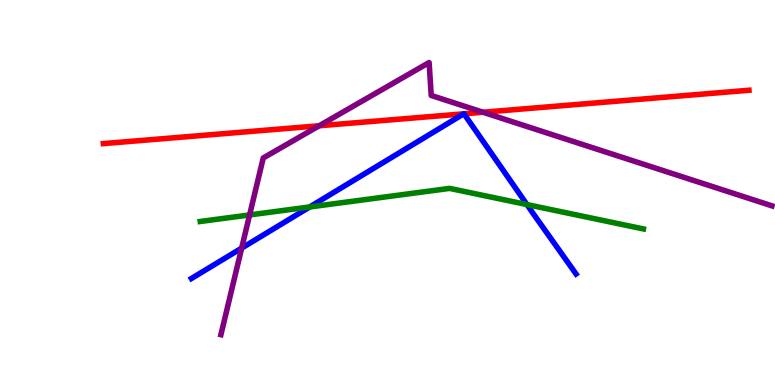[{'lines': ['blue', 'red'], 'intersections': [{'x': 5.98, 'y': 7.04}, {'x': 5.99, 'y': 7.04}]}, {'lines': ['green', 'red'], 'intersections': []}, {'lines': ['purple', 'red'], 'intersections': [{'x': 4.12, 'y': 6.73}, {'x': 6.23, 'y': 7.08}]}, {'lines': ['blue', 'green'], 'intersections': [{'x': 4.0, 'y': 4.62}, {'x': 6.8, 'y': 4.69}]}, {'lines': ['blue', 'purple'], 'intersections': [{'x': 3.12, 'y': 3.56}]}, {'lines': ['green', 'purple'], 'intersections': [{'x': 3.22, 'y': 4.42}]}]